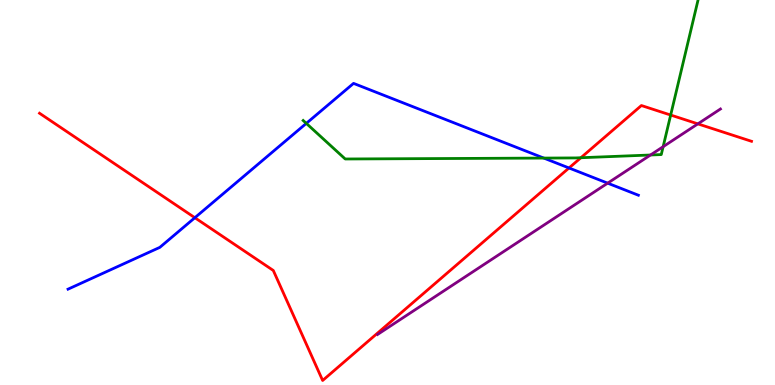[{'lines': ['blue', 'red'], 'intersections': [{'x': 2.51, 'y': 4.35}, {'x': 7.34, 'y': 5.64}]}, {'lines': ['green', 'red'], 'intersections': [{'x': 7.5, 'y': 5.9}, {'x': 8.65, 'y': 7.01}]}, {'lines': ['purple', 'red'], 'intersections': [{'x': 9.0, 'y': 6.78}]}, {'lines': ['blue', 'green'], 'intersections': [{'x': 3.95, 'y': 6.8}, {'x': 7.02, 'y': 5.89}]}, {'lines': ['blue', 'purple'], 'intersections': [{'x': 7.84, 'y': 5.24}]}, {'lines': ['green', 'purple'], 'intersections': [{'x': 8.39, 'y': 5.97}, {'x': 8.56, 'y': 6.19}]}]